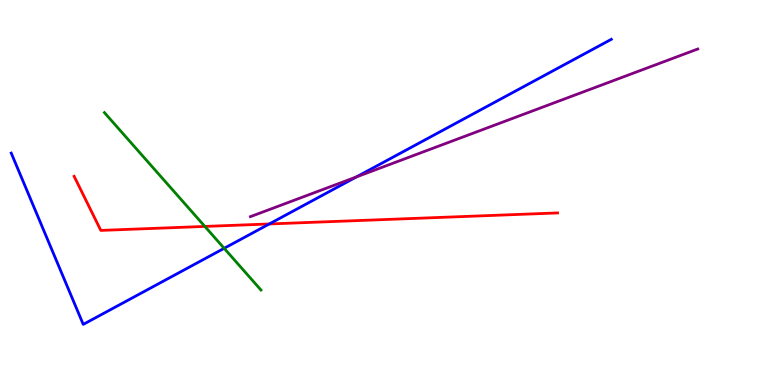[{'lines': ['blue', 'red'], 'intersections': [{'x': 3.47, 'y': 4.18}]}, {'lines': ['green', 'red'], 'intersections': [{'x': 2.64, 'y': 4.12}]}, {'lines': ['purple', 'red'], 'intersections': []}, {'lines': ['blue', 'green'], 'intersections': [{'x': 2.89, 'y': 3.55}]}, {'lines': ['blue', 'purple'], 'intersections': [{'x': 4.6, 'y': 5.4}]}, {'lines': ['green', 'purple'], 'intersections': []}]